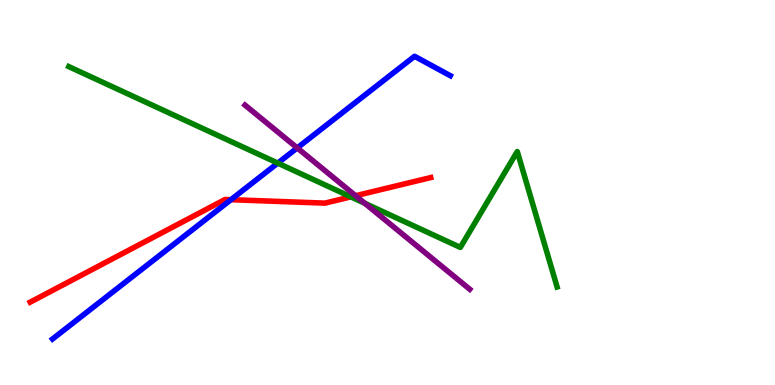[{'lines': ['blue', 'red'], 'intersections': [{'x': 2.98, 'y': 4.81}]}, {'lines': ['green', 'red'], 'intersections': [{'x': 4.53, 'y': 4.89}]}, {'lines': ['purple', 'red'], 'intersections': [{'x': 4.59, 'y': 4.92}]}, {'lines': ['blue', 'green'], 'intersections': [{'x': 3.58, 'y': 5.76}]}, {'lines': ['blue', 'purple'], 'intersections': [{'x': 3.84, 'y': 6.16}]}, {'lines': ['green', 'purple'], 'intersections': [{'x': 4.71, 'y': 4.72}]}]